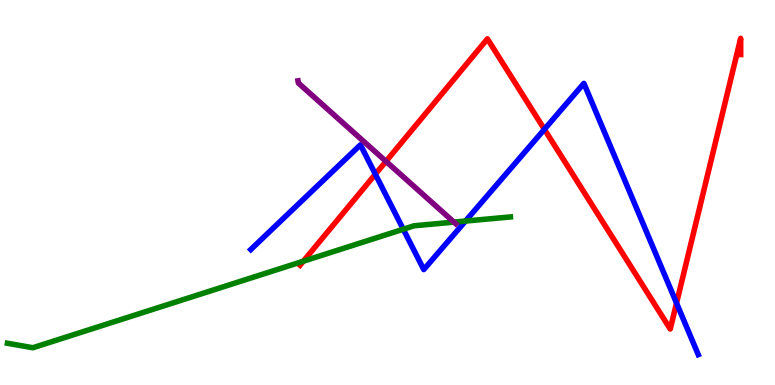[{'lines': ['blue', 'red'], 'intersections': [{'x': 4.84, 'y': 5.47}, {'x': 7.02, 'y': 6.64}, {'x': 8.73, 'y': 2.13}]}, {'lines': ['green', 'red'], 'intersections': [{'x': 3.91, 'y': 3.22}]}, {'lines': ['purple', 'red'], 'intersections': [{'x': 4.98, 'y': 5.81}]}, {'lines': ['blue', 'green'], 'intersections': [{'x': 5.2, 'y': 4.05}, {'x': 6.01, 'y': 4.26}]}, {'lines': ['blue', 'purple'], 'intersections': []}, {'lines': ['green', 'purple'], 'intersections': [{'x': 5.86, 'y': 4.23}]}]